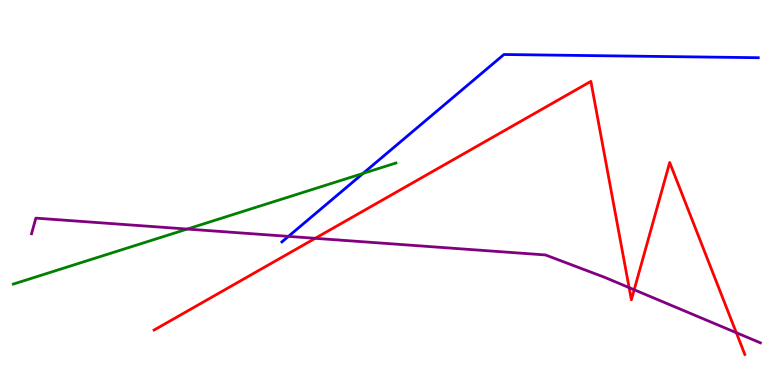[{'lines': ['blue', 'red'], 'intersections': []}, {'lines': ['green', 'red'], 'intersections': []}, {'lines': ['purple', 'red'], 'intersections': [{'x': 4.07, 'y': 3.81}, {'x': 8.12, 'y': 2.53}, {'x': 8.18, 'y': 2.47}, {'x': 9.5, 'y': 1.36}]}, {'lines': ['blue', 'green'], 'intersections': [{'x': 4.68, 'y': 5.5}]}, {'lines': ['blue', 'purple'], 'intersections': [{'x': 3.72, 'y': 3.86}]}, {'lines': ['green', 'purple'], 'intersections': [{'x': 2.42, 'y': 4.05}]}]